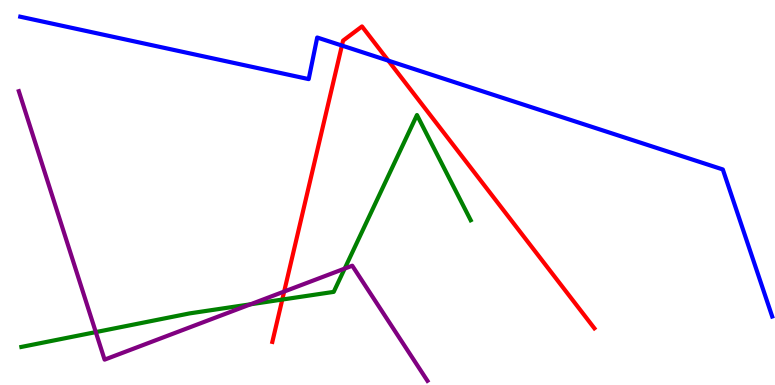[{'lines': ['blue', 'red'], 'intersections': [{'x': 4.41, 'y': 8.82}, {'x': 5.01, 'y': 8.42}]}, {'lines': ['green', 'red'], 'intersections': [{'x': 3.64, 'y': 2.22}]}, {'lines': ['purple', 'red'], 'intersections': [{'x': 3.67, 'y': 2.43}]}, {'lines': ['blue', 'green'], 'intersections': []}, {'lines': ['blue', 'purple'], 'intersections': []}, {'lines': ['green', 'purple'], 'intersections': [{'x': 1.24, 'y': 1.37}, {'x': 3.23, 'y': 2.1}, {'x': 4.45, 'y': 3.02}]}]